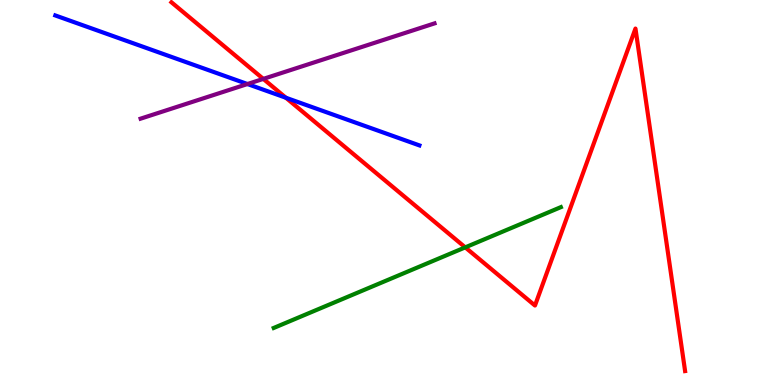[{'lines': ['blue', 'red'], 'intersections': [{'x': 3.69, 'y': 7.46}]}, {'lines': ['green', 'red'], 'intersections': [{'x': 6.0, 'y': 3.57}]}, {'lines': ['purple', 'red'], 'intersections': [{'x': 3.4, 'y': 7.95}]}, {'lines': ['blue', 'green'], 'intersections': []}, {'lines': ['blue', 'purple'], 'intersections': [{'x': 3.19, 'y': 7.82}]}, {'lines': ['green', 'purple'], 'intersections': []}]